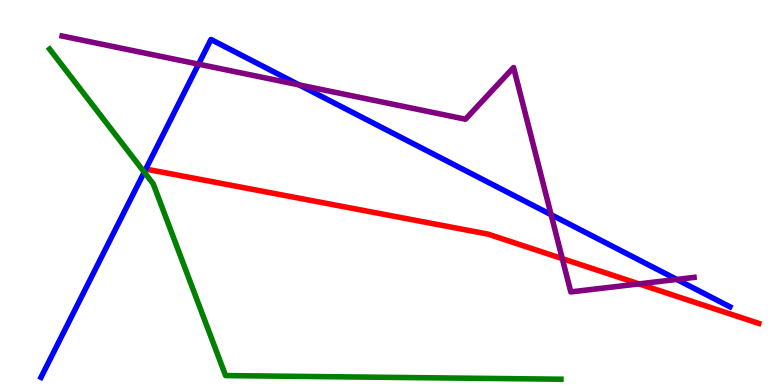[{'lines': ['blue', 'red'], 'intersections': []}, {'lines': ['green', 'red'], 'intersections': []}, {'lines': ['purple', 'red'], 'intersections': [{'x': 7.26, 'y': 3.28}, {'x': 8.24, 'y': 2.63}]}, {'lines': ['blue', 'green'], 'intersections': [{'x': 1.86, 'y': 5.53}]}, {'lines': ['blue', 'purple'], 'intersections': [{'x': 2.56, 'y': 8.33}, {'x': 3.86, 'y': 7.79}, {'x': 7.11, 'y': 4.42}, {'x': 8.73, 'y': 2.74}]}, {'lines': ['green', 'purple'], 'intersections': []}]